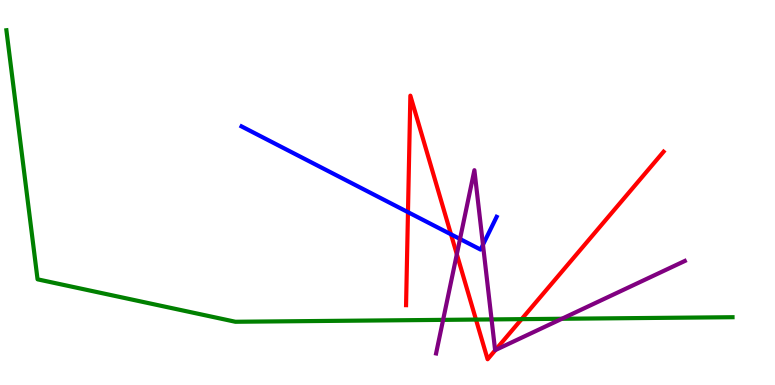[{'lines': ['blue', 'red'], 'intersections': [{'x': 5.26, 'y': 4.49}, {'x': 5.82, 'y': 3.91}]}, {'lines': ['green', 'red'], 'intersections': [{'x': 6.14, 'y': 1.7}, {'x': 6.73, 'y': 1.71}]}, {'lines': ['purple', 'red'], 'intersections': [{'x': 5.89, 'y': 3.4}, {'x': 6.39, 'y': 0.908}]}, {'lines': ['blue', 'green'], 'intersections': []}, {'lines': ['blue', 'purple'], 'intersections': [{'x': 5.94, 'y': 3.79}, {'x': 6.23, 'y': 3.64}]}, {'lines': ['green', 'purple'], 'intersections': [{'x': 5.72, 'y': 1.69}, {'x': 6.34, 'y': 1.7}, {'x': 7.25, 'y': 1.72}]}]